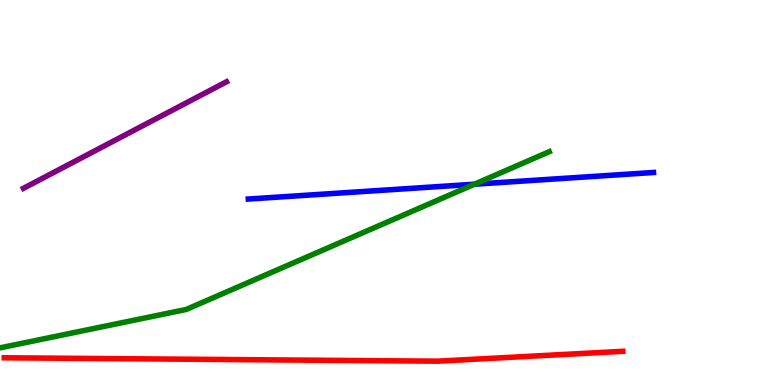[{'lines': ['blue', 'red'], 'intersections': []}, {'lines': ['green', 'red'], 'intersections': []}, {'lines': ['purple', 'red'], 'intersections': []}, {'lines': ['blue', 'green'], 'intersections': [{'x': 6.12, 'y': 5.22}]}, {'lines': ['blue', 'purple'], 'intersections': []}, {'lines': ['green', 'purple'], 'intersections': []}]